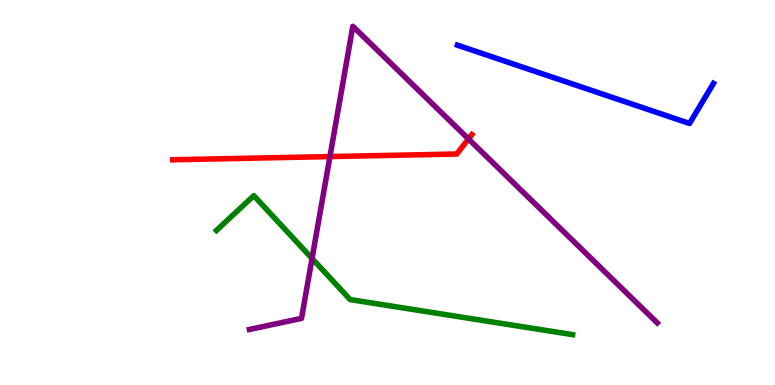[{'lines': ['blue', 'red'], 'intersections': []}, {'lines': ['green', 'red'], 'intersections': []}, {'lines': ['purple', 'red'], 'intersections': [{'x': 4.26, 'y': 5.93}, {'x': 6.04, 'y': 6.39}]}, {'lines': ['blue', 'green'], 'intersections': []}, {'lines': ['blue', 'purple'], 'intersections': []}, {'lines': ['green', 'purple'], 'intersections': [{'x': 4.03, 'y': 3.29}]}]